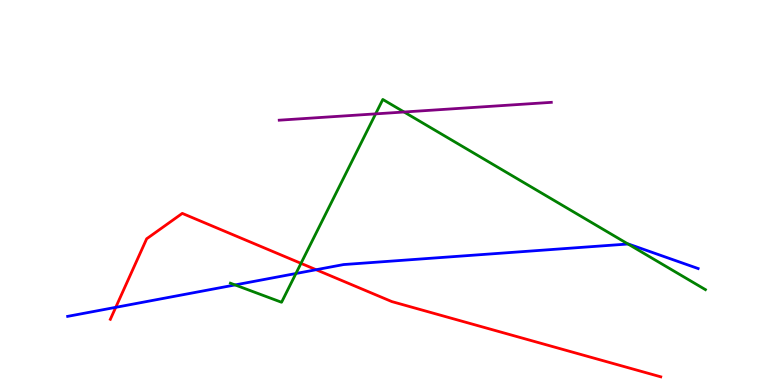[{'lines': ['blue', 'red'], 'intersections': [{'x': 1.49, 'y': 2.02}, {'x': 4.08, 'y': 2.99}]}, {'lines': ['green', 'red'], 'intersections': [{'x': 3.88, 'y': 3.16}]}, {'lines': ['purple', 'red'], 'intersections': []}, {'lines': ['blue', 'green'], 'intersections': [{'x': 3.03, 'y': 2.6}, {'x': 3.82, 'y': 2.9}, {'x': 8.1, 'y': 3.66}]}, {'lines': ['blue', 'purple'], 'intersections': []}, {'lines': ['green', 'purple'], 'intersections': [{'x': 4.85, 'y': 7.04}, {'x': 5.21, 'y': 7.09}]}]